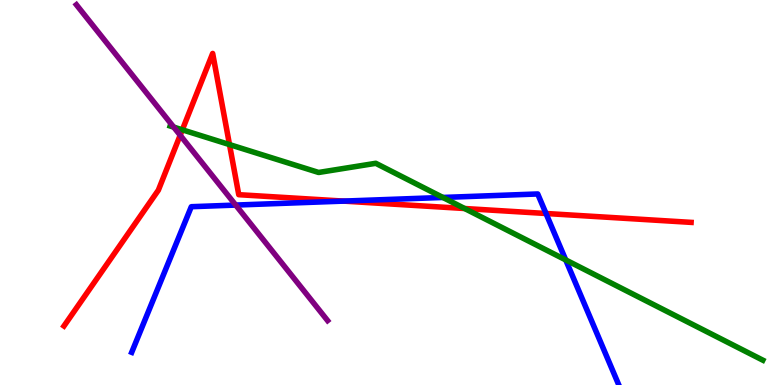[{'lines': ['blue', 'red'], 'intersections': [{'x': 4.43, 'y': 4.78}, {'x': 7.05, 'y': 4.45}]}, {'lines': ['green', 'red'], 'intersections': [{'x': 2.35, 'y': 6.63}, {'x': 2.96, 'y': 6.24}, {'x': 6.0, 'y': 4.58}]}, {'lines': ['purple', 'red'], 'intersections': [{'x': 2.32, 'y': 6.49}]}, {'lines': ['blue', 'green'], 'intersections': [{'x': 5.71, 'y': 4.87}, {'x': 7.3, 'y': 3.25}]}, {'lines': ['blue', 'purple'], 'intersections': [{'x': 3.04, 'y': 4.67}]}, {'lines': ['green', 'purple'], 'intersections': [{'x': 2.24, 'y': 6.7}]}]